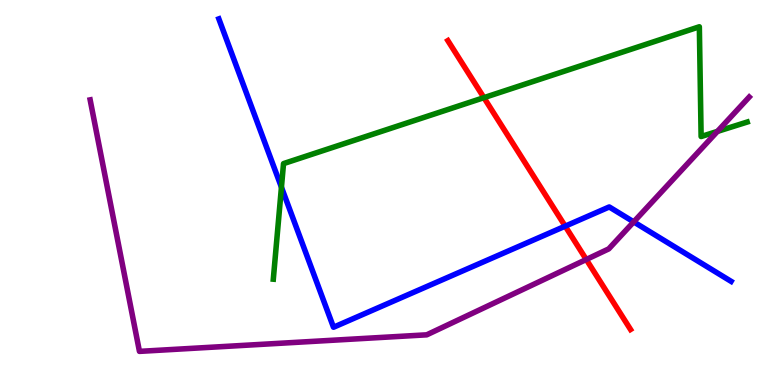[{'lines': ['blue', 'red'], 'intersections': [{'x': 7.29, 'y': 4.13}]}, {'lines': ['green', 'red'], 'intersections': [{'x': 6.24, 'y': 7.46}]}, {'lines': ['purple', 'red'], 'intersections': [{'x': 7.56, 'y': 3.26}]}, {'lines': ['blue', 'green'], 'intersections': [{'x': 3.63, 'y': 5.14}]}, {'lines': ['blue', 'purple'], 'intersections': [{'x': 8.18, 'y': 4.24}]}, {'lines': ['green', 'purple'], 'intersections': [{'x': 9.26, 'y': 6.59}]}]